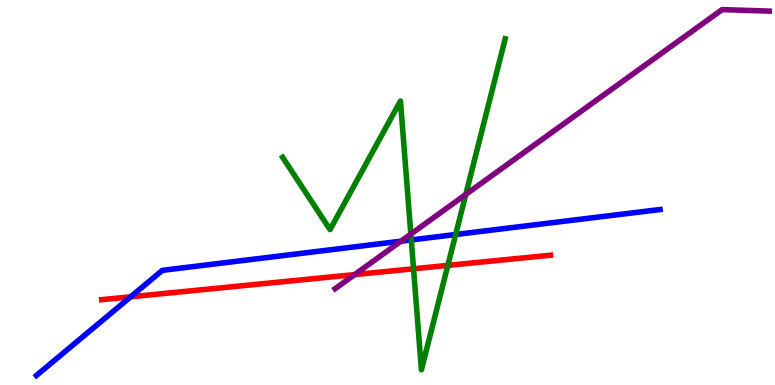[{'lines': ['blue', 'red'], 'intersections': [{'x': 1.69, 'y': 2.29}]}, {'lines': ['green', 'red'], 'intersections': [{'x': 5.34, 'y': 3.02}, {'x': 5.78, 'y': 3.11}]}, {'lines': ['purple', 'red'], 'intersections': [{'x': 4.58, 'y': 2.87}]}, {'lines': ['blue', 'green'], 'intersections': [{'x': 5.31, 'y': 3.77}, {'x': 5.88, 'y': 3.91}]}, {'lines': ['blue', 'purple'], 'intersections': [{'x': 5.17, 'y': 3.74}]}, {'lines': ['green', 'purple'], 'intersections': [{'x': 5.3, 'y': 3.92}, {'x': 6.01, 'y': 4.95}]}]